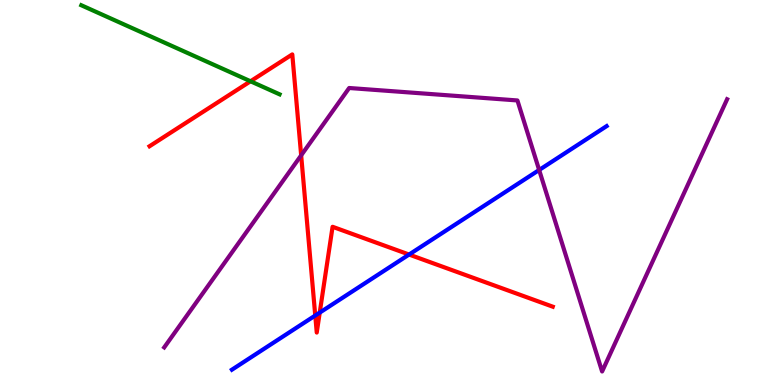[{'lines': ['blue', 'red'], 'intersections': [{'x': 4.07, 'y': 1.8}, {'x': 4.13, 'y': 1.88}, {'x': 5.28, 'y': 3.39}]}, {'lines': ['green', 'red'], 'intersections': [{'x': 3.23, 'y': 7.89}]}, {'lines': ['purple', 'red'], 'intersections': [{'x': 3.89, 'y': 5.97}]}, {'lines': ['blue', 'green'], 'intersections': []}, {'lines': ['blue', 'purple'], 'intersections': [{'x': 6.96, 'y': 5.58}]}, {'lines': ['green', 'purple'], 'intersections': []}]